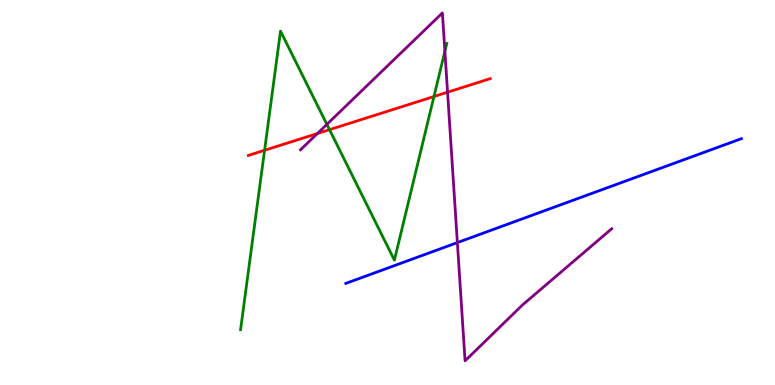[{'lines': ['blue', 'red'], 'intersections': []}, {'lines': ['green', 'red'], 'intersections': [{'x': 3.41, 'y': 6.1}, {'x': 4.25, 'y': 6.63}, {'x': 5.6, 'y': 7.49}]}, {'lines': ['purple', 'red'], 'intersections': [{'x': 4.1, 'y': 6.53}, {'x': 5.78, 'y': 7.61}]}, {'lines': ['blue', 'green'], 'intersections': []}, {'lines': ['blue', 'purple'], 'intersections': [{'x': 5.9, 'y': 3.7}]}, {'lines': ['green', 'purple'], 'intersections': [{'x': 4.22, 'y': 6.77}, {'x': 5.74, 'y': 8.67}]}]